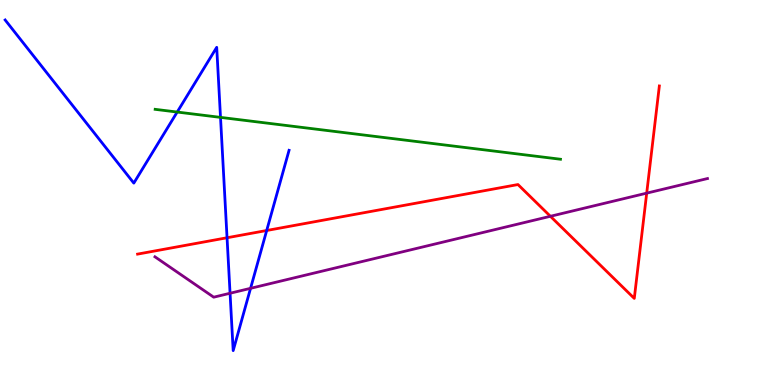[{'lines': ['blue', 'red'], 'intersections': [{'x': 2.93, 'y': 3.82}, {'x': 3.44, 'y': 4.01}]}, {'lines': ['green', 'red'], 'intersections': []}, {'lines': ['purple', 'red'], 'intersections': [{'x': 7.1, 'y': 4.38}, {'x': 8.34, 'y': 4.98}]}, {'lines': ['blue', 'green'], 'intersections': [{'x': 2.29, 'y': 7.09}, {'x': 2.85, 'y': 6.95}]}, {'lines': ['blue', 'purple'], 'intersections': [{'x': 2.97, 'y': 2.38}, {'x': 3.23, 'y': 2.51}]}, {'lines': ['green', 'purple'], 'intersections': []}]